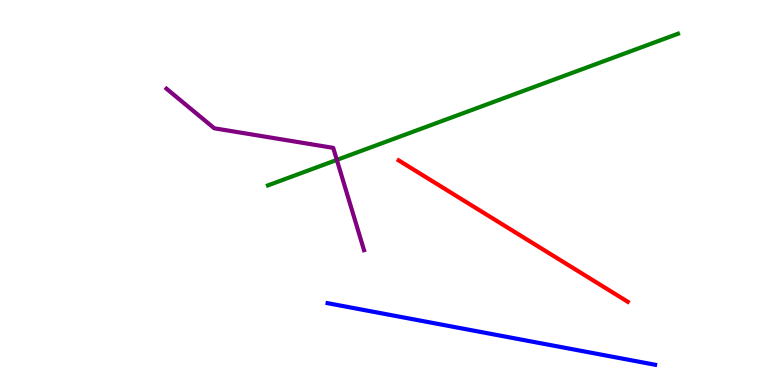[{'lines': ['blue', 'red'], 'intersections': []}, {'lines': ['green', 'red'], 'intersections': []}, {'lines': ['purple', 'red'], 'intersections': []}, {'lines': ['blue', 'green'], 'intersections': []}, {'lines': ['blue', 'purple'], 'intersections': []}, {'lines': ['green', 'purple'], 'intersections': [{'x': 4.35, 'y': 5.85}]}]